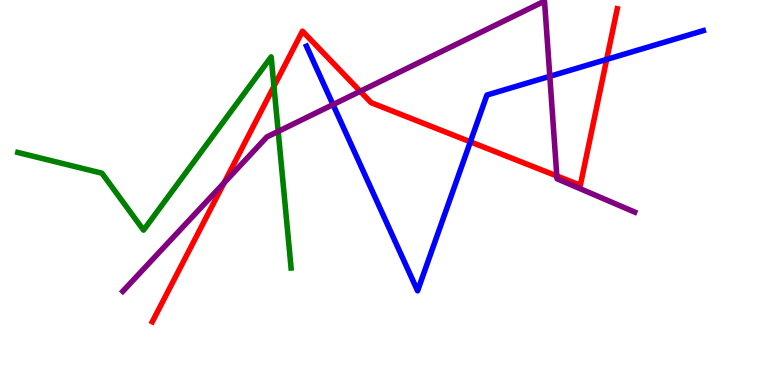[{'lines': ['blue', 'red'], 'intersections': [{'x': 6.07, 'y': 6.32}, {'x': 7.83, 'y': 8.46}]}, {'lines': ['green', 'red'], 'intersections': [{'x': 3.53, 'y': 7.76}]}, {'lines': ['purple', 'red'], 'intersections': [{'x': 2.89, 'y': 5.25}, {'x': 4.65, 'y': 7.63}, {'x': 7.18, 'y': 5.43}]}, {'lines': ['blue', 'green'], 'intersections': []}, {'lines': ['blue', 'purple'], 'intersections': [{'x': 4.3, 'y': 7.28}, {'x': 7.09, 'y': 8.02}]}, {'lines': ['green', 'purple'], 'intersections': [{'x': 3.59, 'y': 6.59}]}]